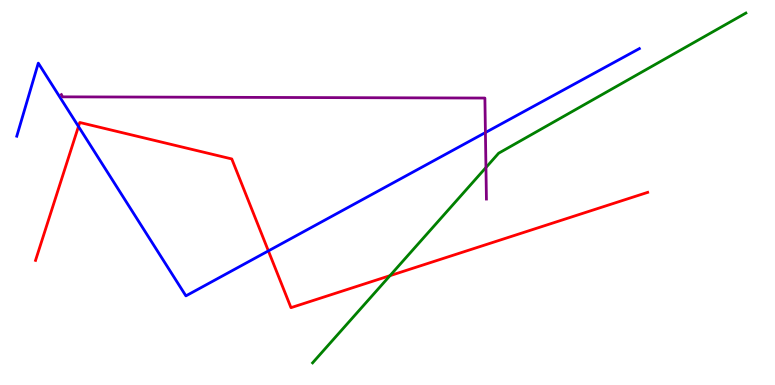[{'lines': ['blue', 'red'], 'intersections': [{'x': 1.01, 'y': 6.71}, {'x': 3.46, 'y': 3.48}]}, {'lines': ['green', 'red'], 'intersections': [{'x': 5.03, 'y': 2.84}]}, {'lines': ['purple', 'red'], 'intersections': []}, {'lines': ['blue', 'green'], 'intersections': []}, {'lines': ['blue', 'purple'], 'intersections': [{'x': 6.26, 'y': 6.56}]}, {'lines': ['green', 'purple'], 'intersections': [{'x': 6.27, 'y': 5.65}]}]